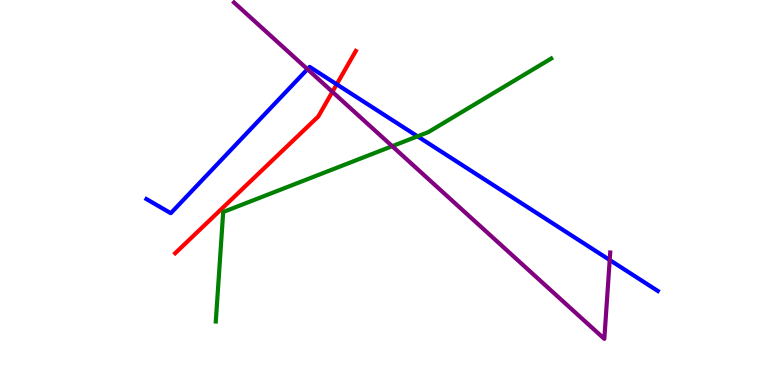[{'lines': ['blue', 'red'], 'intersections': [{'x': 4.34, 'y': 7.81}]}, {'lines': ['green', 'red'], 'intersections': []}, {'lines': ['purple', 'red'], 'intersections': [{'x': 4.29, 'y': 7.61}]}, {'lines': ['blue', 'green'], 'intersections': [{'x': 5.39, 'y': 6.46}]}, {'lines': ['blue', 'purple'], 'intersections': [{'x': 3.97, 'y': 8.2}, {'x': 7.87, 'y': 3.25}]}, {'lines': ['green', 'purple'], 'intersections': [{'x': 5.06, 'y': 6.2}]}]